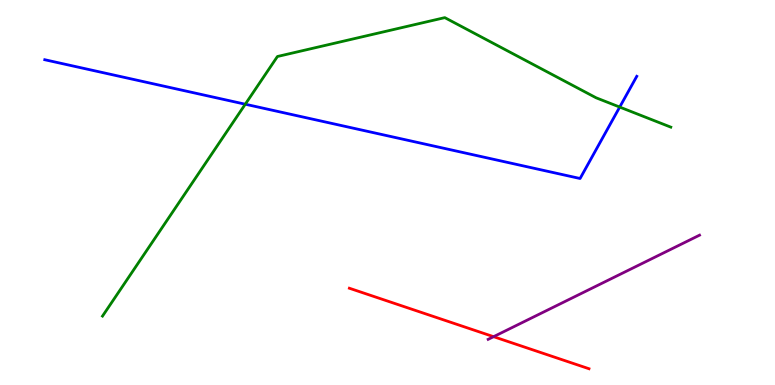[{'lines': ['blue', 'red'], 'intersections': []}, {'lines': ['green', 'red'], 'intersections': []}, {'lines': ['purple', 'red'], 'intersections': [{'x': 6.37, 'y': 1.26}]}, {'lines': ['blue', 'green'], 'intersections': [{'x': 3.16, 'y': 7.29}, {'x': 8.0, 'y': 7.22}]}, {'lines': ['blue', 'purple'], 'intersections': []}, {'lines': ['green', 'purple'], 'intersections': []}]